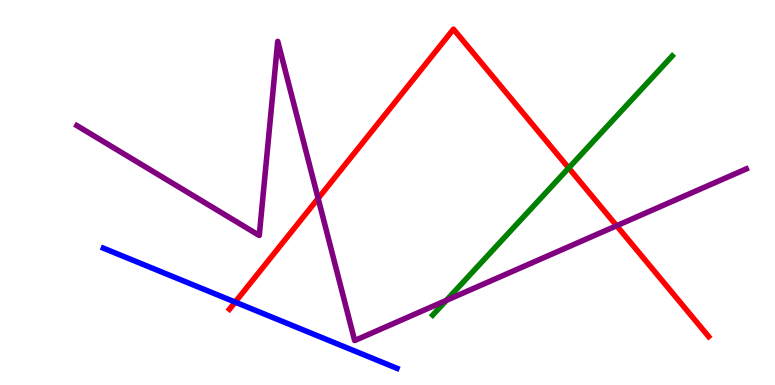[{'lines': ['blue', 'red'], 'intersections': [{'x': 3.03, 'y': 2.15}]}, {'lines': ['green', 'red'], 'intersections': [{'x': 7.34, 'y': 5.64}]}, {'lines': ['purple', 'red'], 'intersections': [{'x': 4.1, 'y': 4.85}, {'x': 7.96, 'y': 4.14}]}, {'lines': ['blue', 'green'], 'intersections': []}, {'lines': ['blue', 'purple'], 'intersections': []}, {'lines': ['green', 'purple'], 'intersections': [{'x': 5.76, 'y': 2.2}]}]